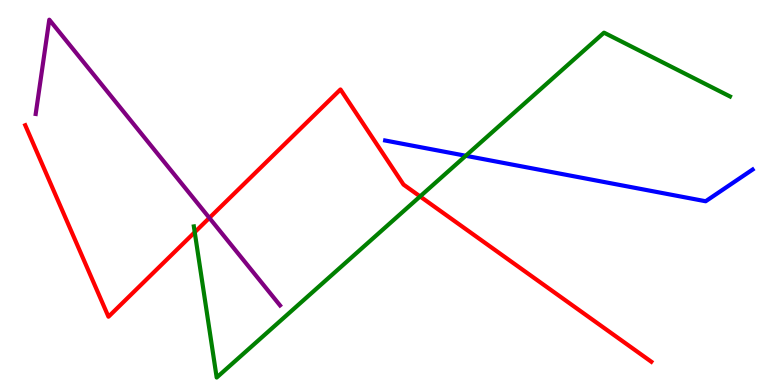[{'lines': ['blue', 'red'], 'intersections': []}, {'lines': ['green', 'red'], 'intersections': [{'x': 2.51, 'y': 3.97}, {'x': 5.42, 'y': 4.9}]}, {'lines': ['purple', 'red'], 'intersections': [{'x': 2.7, 'y': 4.34}]}, {'lines': ['blue', 'green'], 'intersections': [{'x': 6.01, 'y': 5.95}]}, {'lines': ['blue', 'purple'], 'intersections': []}, {'lines': ['green', 'purple'], 'intersections': []}]